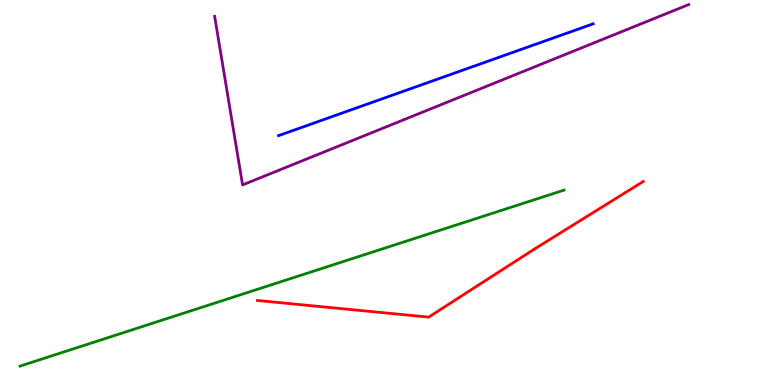[{'lines': ['blue', 'red'], 'intersections': []}, {'lines': ['green', 'red'], 'intersections': []}, {'lines': ['purple', 'red'], 'intersections': []}, {'lines': ['blue', 'green'], 'intersections': []}, {'lines': ['blue', 'purple'], 'intersections': []}, {'lines': ['green', 'purple'], 'intersections': []}]